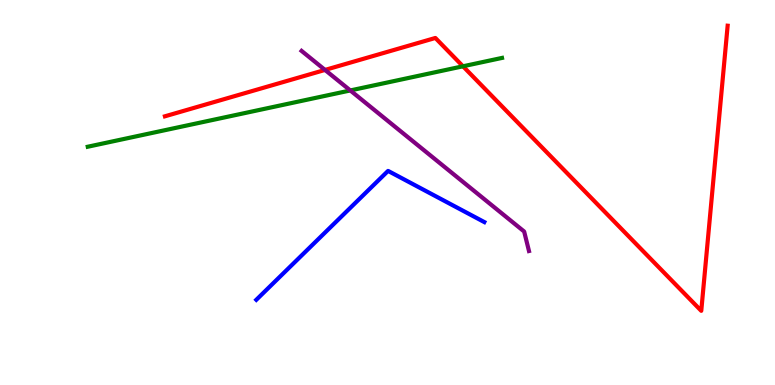[{'lines': ['blue', 'red'], 'intersections': []}, {'lines': ['green', 'red'], 'intersections': [{'x': 5.97, 'y': 8.28}]}, {'lines': ['purple', 'red'], 'intersections': [{'x': 4.19, 'y': 8.18}]}, {'lines': ['blue', 'green'], 'intersections': []}, {'lines': ['blue', 'purple'], 'intersections': []}, {'lines': ['green', 'purple'], 'intersections': [{'x': 4.52, 'y': 7.65}]}]